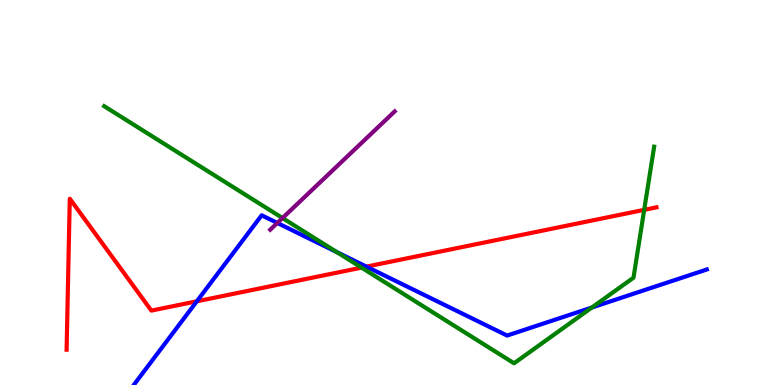[{'lines': ['blue', 'red'], 'intersections': [{'x': 2.54, 'y': 2.17}, {'x': 4.73, 'y': 3.07}]}, {'lines': ['green', 'red'], 'intersections': [{'x': 4.67, 'y': 3.05}, {'x': 8.31, 'y': 4.55}]}, {'lines': ['purple', 'red'], 'intersections': []}, {'lines': ['blue', 'green'], 'intersections': [{'x': 4.35, 'y': 3.45}, {'x': 7.64, 'y': 2.01}]}, {'lines': ['blue', 'purple'], 'intersections': [{'x': 3.58, 'y': 4.21}]}, {'lines': ['green', 'purple'], 'intersections': [{'x': 3.65, 'y': 4.34}]}]